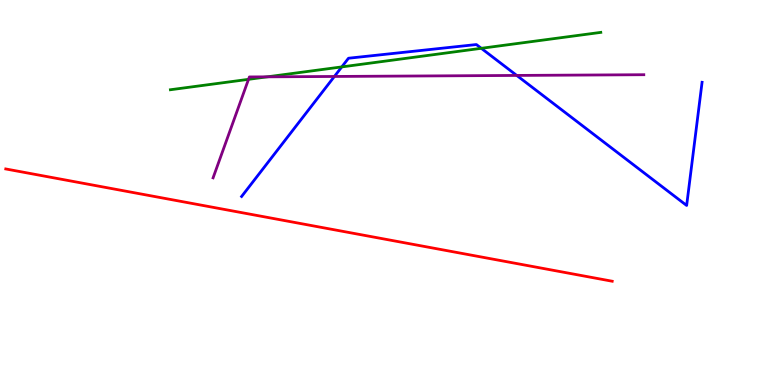[{'lines': ['blue', 'red'], 'intersections': []}, {'lines': ['green', 'red'], 'intersections': []}, {'lines': ['purple', 'red'], 'intersections': []}, {'lines': ['blue', 'green'], 'intersections': [{'x': 4.41, 'y': 8.26}, {'x': 6.21, 'y': 8.75}]}, {'lines': ['blue', 'purple'], 'intersections': [{'x': 4.31, 'y': 8.01}, {'x': 6.67, 'y': 8.04}]}, {'lines': ['green', 'purple'], 'intersections': [{'x': 3.21, 'y': 7.94}, {'x': 3.45, 'y': 8.0}]}]